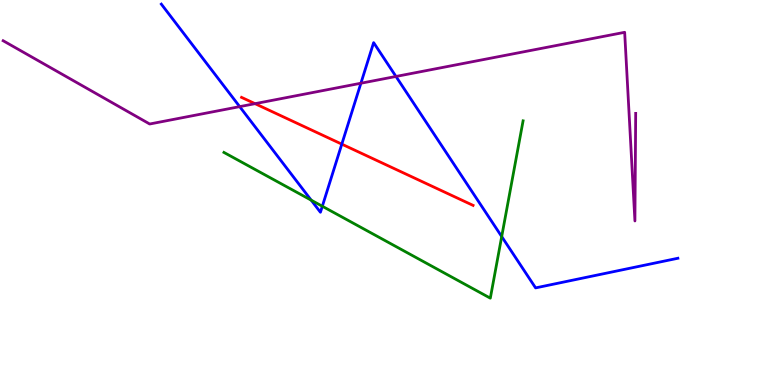[{'lines': ['blue', 'red'], 'intersections': [{'x': 4.41, 'y': 6.26}]}, {'lines': ['green', 'red'], 'intersections': []}, {'lines': ['purple', 'red'], 'intersections': [{'x': 3.29, 'y': 7.31}]}, {'lines': ['blue', 'green'], 'intersections': [{'x': 4.02, 'y': 4.8}, {'x': 4.16, 'y': 4.64}, {'x': 6.47, 'y': 3.86}]}, {'lines': ['blue', 'purple'], 'intersections': [{'x': 3.09, 'y': 7.23}, {'x': 4.66, 'y': 7.84}, {'x': 5.11, 'y': 8.01}]}, {'lines': ['green', 'purple'], 'intersections': []}]